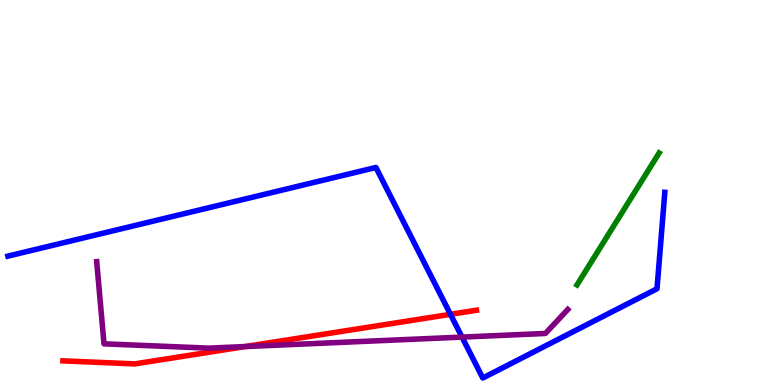[{'lines': ['blue', 'red'], 'intersections': [{'x': 5.81, 'y': 1.84}]}, {'lines': ['green', 'red'], 'intersections': []}, {'lines': ['purple', 'red'], 'intersections': [{'x': 3.16, 'y': 0.999}]}, {'lines': ['blue', 'green'], 'intersections': []}, {'lines': ['blue', 'purple'], 'intersections': [{'x': 5.96, 'y': 1.24}]}, {'lines': ['green', 'purple'], 'intersections': []}]